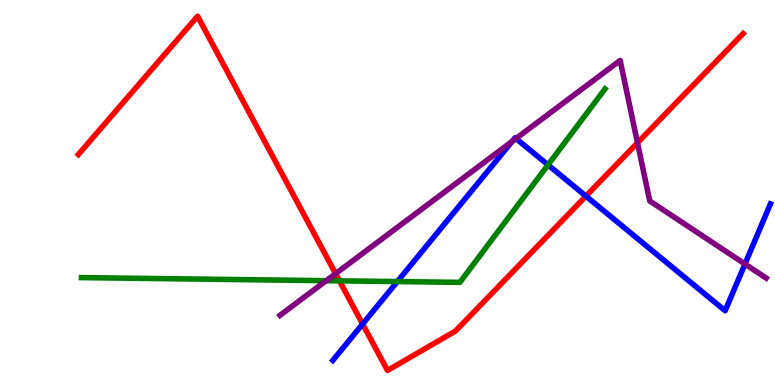[{'lines': ['blue', 'red'], 'intersections': [{'x': 4.68, 'y': 1.58}, {'x': 7.56, 'y': 4.91}]}, {'lines': ['green', 'red'], 'intersections': [{'x': 4.38, 'y': 2.71}]}, {'lines': ['purple', 'red'], 'intersections': [{'x': 4.33, 'y': 2.89}, {'x': 8.23, 'y': 6.29}]}, {'lines': ['blue', 'green'], 'intersections': [{'x': 5.13, 'y': 2.69}, {'x': 7.07, 'y': 5.72}]}, {'lines': ['blue', 'purple'], 'intersections': [{'x': 6.61, 'y': 6.33}, {'x': 6.66, 'y': 6.4}, {'x': 9.61, 'y': 3.14}]}, {'lines': ['green', 'purple'], 'intersections': [{'x': 4.21, 'y': 2.71}]}]